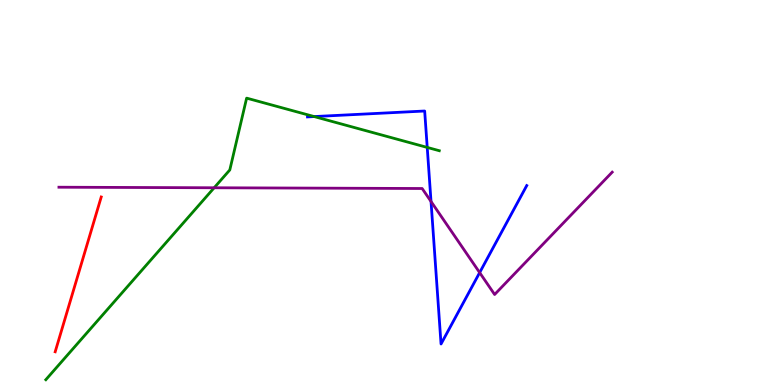[{'lines': ['blue', 'red'], 'intersections': []}, {'lines': ['green', 'red'], 'intersections': []}, {'lines': ['purple', 'red'], 'intersections': []}, {'lines': ['blue', 'green'], 'intersections': [{'x': 4.05, 'y': 6.97}, {'x': 5.51, 'y': 6.17}]}, {'lines': ['blue', 'purple'], 'intersections': [{'x': 5.56, 'y': 4.77}, {'x': 6.19, 'y': 2.92}]}, {'lines': ['green', 'purple'], 'intersections': [{'x': 2.76, 'y': 5.12}]}]